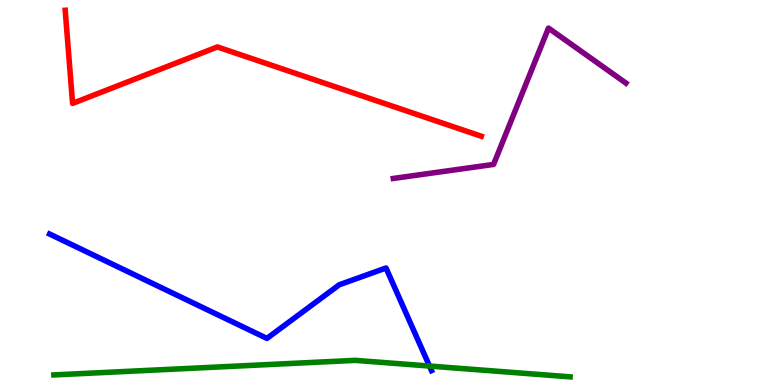[{'lines': ['blue', 'red'], 'intersections': []}, {'lines': ['green', 'red'], 'intersections': []}, {'lines': ['purple', 'red'], 'intersections': []}, {'lines': ['blue', 'green'], 'intersections': [{'x': 5.54, 'y': 0.492}]}, {'lines': ['blue', 'purple'], 'intersections': []}, {'lines': ['green', 'purple'], 'intersections': []}]